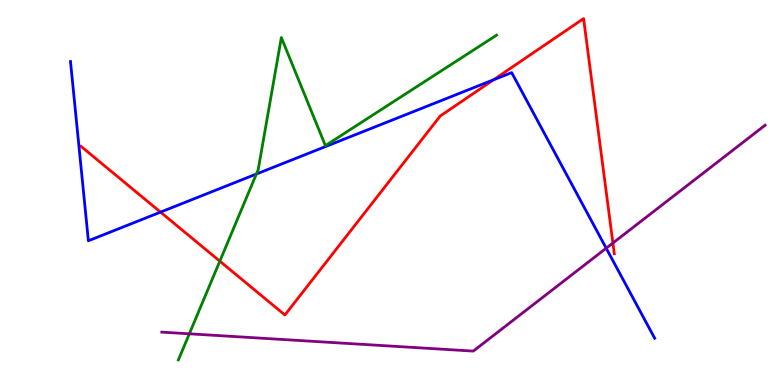[{'lines': ['blue', 'red'], 'intersections': [{'x': 2.07, 'y': 4.49}, {'x': 6.37, 'y': 7.93}]}, {'lines': ['green', 'red'], 'intersections': [{'x': 2.84, 'y': 3.22}]}, {'lines': ['purple', 'red'], 'intersections': [{'x': 7.91, 'y': 3.69}]}, {'lines': ['blue', 'green'], 'intersections': [{'x': 3.31, 'y': 5.48}]}, {'lines': ['blue', 'purple'], 'intersections': [{'x': 7.82, 'y': 3.55}]}, {'lines': ['green', 'purple'], 'intersections': [{'x': 2.44, 'y': 1.33}]}]